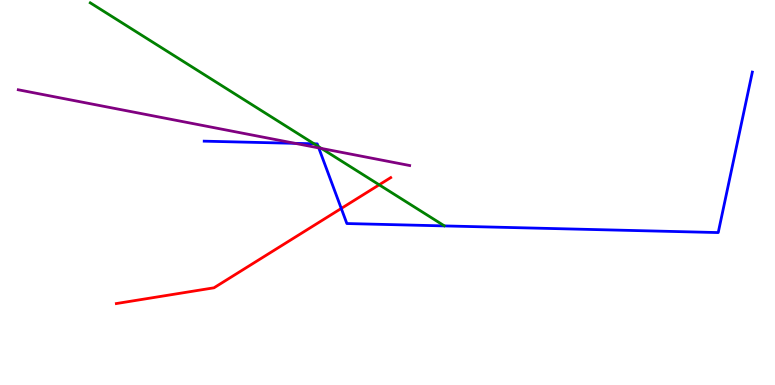[{'lines': ['blue', 'red'], 'intersections': [{'x': 4.4, 'y': 4.59}]}, {'lines': ['green', 'red'], 'intersections': [{'x': 4.89, 'y': 5.2}]}, {'lines': ['purple', 'red'], 'intersections': []}, {'lines': ['blue', 'green'], 'intersections': [{'x': 4.05, 'y': 6.27}, {'x': 4.11, 'y': 6.2}]}, {'lines': ['blue', 'purple'], 'intersections': [{'x': 3.81, 'y': 6.28}, {'x': 4.11, 'y': 6.16}]}, {'lines': ['green', 'purple'], 'intersections': [{'x': 4.15, 'y': 6.14}]}]